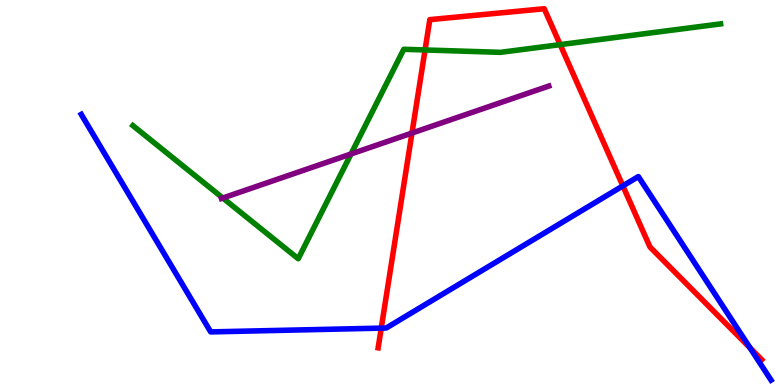[{'lines': ['blue', 'red'], 'intersections': [{'x': 4.92, 'y': 1.48}, {'x': 8.04, 'y': 5.17}, {'x': 9.68, 'y': 0.965}]}, {'lines': ['green', 'red'], 'intersections': [{'x': 5.48, 'y': 8.7}, {'x': 7.23, 'y': 8.84}]}, {'lines': ['purple', 'red'], 'intersections': [{'x': 5.32, 'y': 6.54}]}, {'lines': ['blue', 'green'], 'intersections': []}, {'lines': ['blue', 'purple'], 'intersections': []}, {'lines': ['green', 'purple'], 'intersections': [{'x': 2.88, 'y': 4.86}, {'x': 4.53, 'y': 6.0}]}]